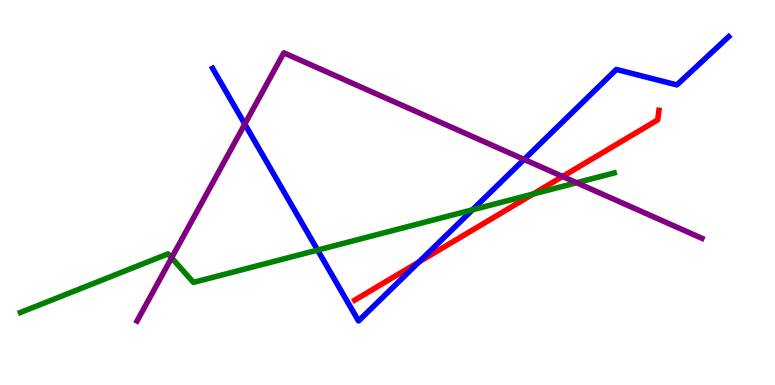[{'lines': ['blue', 'red'], 'intersections': [{'x': 5.41, 'y': 3.2}]}, {'lines': ['green', 'red'], 'intersections': [{'x': 6.88, 'y': 4.96}]}, {'lines': ['purple', 'red'], 'intersections': [{'x': 7.26, 'y': 5.42}]}, {'lines': ['blue', 'green'], 'intersections': [{'x': 4.1, 'y': 3.5}, {'x': 6.1, 'y': 4.55}]}, {'lines': ['blue', 'purple'], 'intersections': [{'x': 3.16, 'y': 6.78}, {'x': 6.76, 'y': 5.86}]}, {'lines': ['green', 'purple'], 'intersections': [{'x': 2.21, 'y': 3.3}, {'x': 7.44, 'y': 5.25}]}]